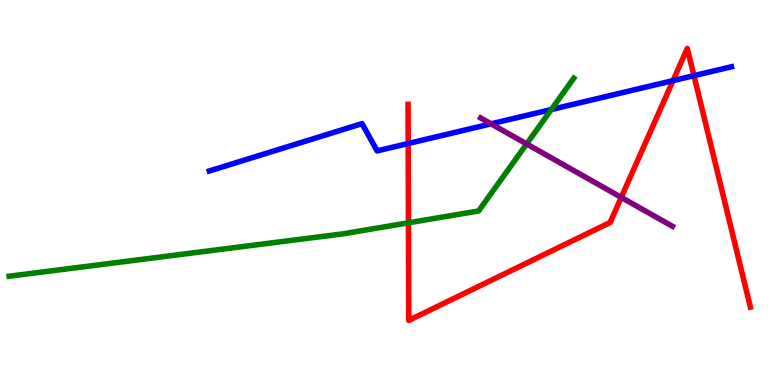[{'lines': ['blue', 'red'], 'intersections': [{'x': 5.27, 'y': 6.27}, {'x': 8.68, 'y': 7.91}, {'x': 8.95, 'y': 8.03}]}, {'lines': ['green', 'red'], 'intersections': [{'x': 5.27, 'y': 4.21}]}, {'lines': ['purple', 'red'], 'intersections': [{'x': 8.02, 'y': 4.87}]}, {'lines': ['blue', 'green'], 'intersections': [{'x': 7.11, 'y': 7.16}]}, {'lines': ['blue', 'purple'], 'intersections': [{'x': 6.34, 'y': 6.78}]}, {'lines': ['green', 'purple'], 'intersections': [{'x': 6.8, 'y': 6.26}]}]